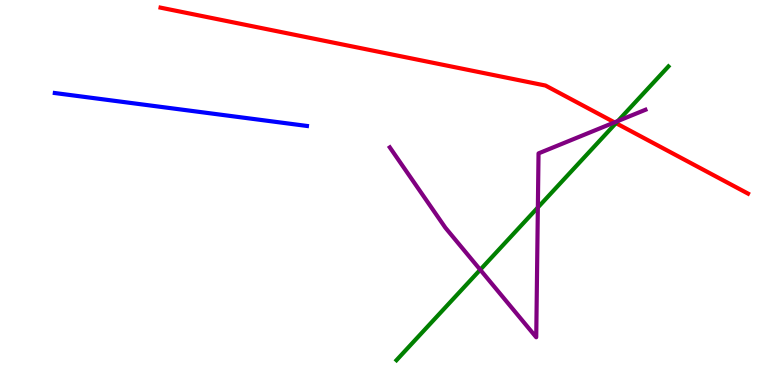[{'lines': ['blue', 'red'], 'intersections': []}, {'lines': ['green', 'red'], 'intersections': [{'x': 7.95, 'y': 6.8}]}, {'lines': ['purple', 'red'], 'intersections': [{'x': 7.93, 'y': 6.82}]}, {'lines': ['blue', 'green'], 'intersections': []}, {'lines': ['blue', 'purple'], 'intersections': []}, {'lines': ['green', 'purple'], 'intersections': [{'x': 6.2, 'y': 2.99}, {'x': 6.94, 'y': 4.61}, {'x': 7.97, 'y': 6.86}]}]